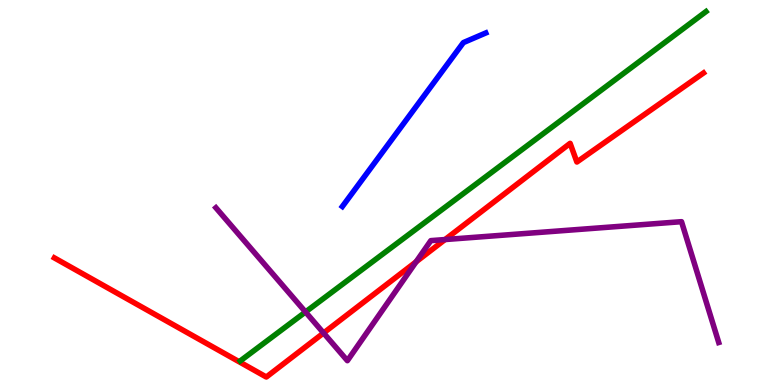[{'lines': ['blue', 'red'], 'intersections': []}, {'lines': ['green', 'red'], 'intersections': []}, {'lines': ['purple', 'red'], 'intersections': [{'x': 4.18, 'y': 1.35}, {'x': 5.37, 'y': 3.2}, {'x': 5.74, 'y': 3.78}]}, {'lines': ['blue', 'green'], 'intersections': []}, {'lines': ['blue', 'purple'], 'intersections': []}, {'lines': ['green', 'purple'], 'intersections': [{'x': 3.94, 'y': 1.9}]}]